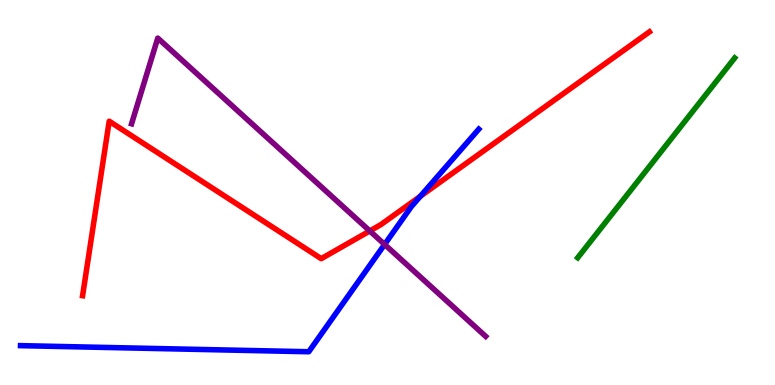[{'lines': ['blue', 'red'], 'intersections': [{'x': 5.42, 'y': 4.9}]}, {'lines': ['green', 'red'], 'intersections': []}, {'lines': ['purple', 'red'], 'intersections': [{'x': 4.77, 'y': 4.0}]}, {'lines': ['blue', 'green'], 'intersections': []}, {'lines': ['blue', 'purple'], 'intersections': [{'x': 4.96, 'y': 3.65}]}, {'lines': ['green', 'purple'], 'intersections': []}]